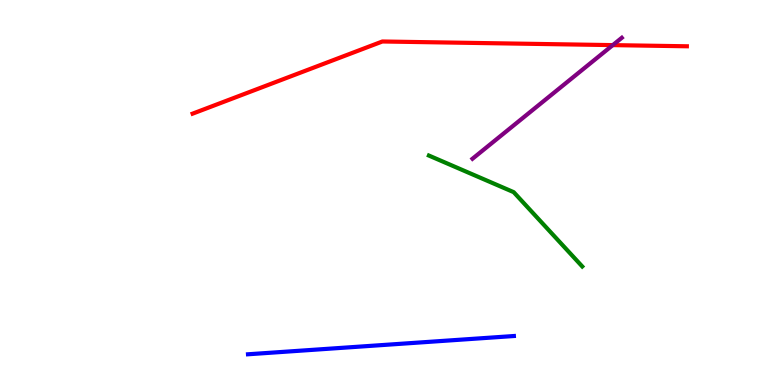[{'lines': ['blue', 'red'], 'intersections': []}, {'lines': ['green', 'red'], 'intersections': []}, {'lines': ['purple', 'red'], 'intersections': [{'x': 7.91, 'y': 8.83}]}, {'lines': ['blue', 'green'], 'intersections': []}, {'lines': ['blue', 'purple'], 'intersections': []}, {'lines': ['green', 'purple'], 'intersections': []}]